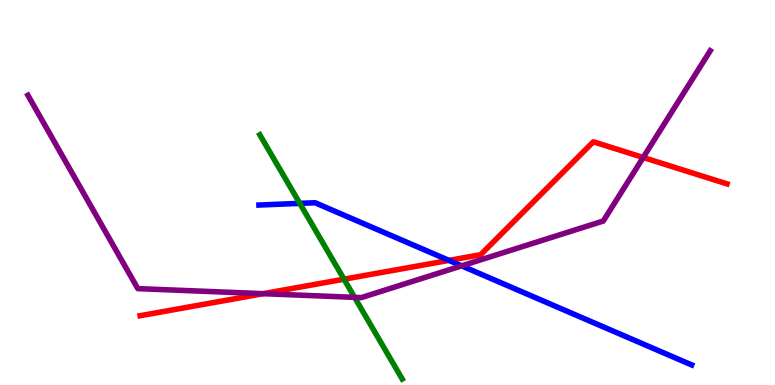[{'lines': ['blue', 'red'], 'intersections': [{'x': 5.79, 'y': 3.24}]}, {'lines': ['green', 'red'], 'intersections': [{'x': 4.44, 'y': 2.75}]}, {'lines': ['purple', 'red'], 'intersections': [{'x': 3.4, 'y': 2.37}, {'x': 8.3, 'y': 5.91}]}, {'lines': ['blue', 'green'], 'intersections': [{'x': 3.87, 'y': 4.72}]}, {'lines': ['blue', 'purple'], 'intersections': [{'x': 5.96, 'y': 3.09}]}, {'lines': ['green', 'purple'], 'intersections': [{'x': 4.58, 'y': 2.28}]}]